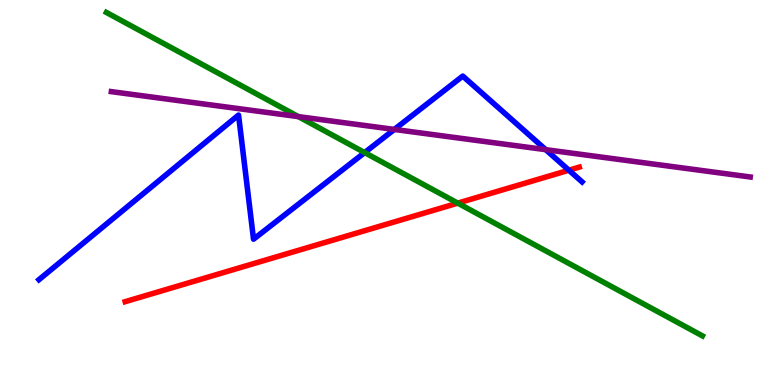[{'lines': ['blue', 'red'], 'intersections': [{'x': 7.34, 'y': 5.58}]}, {'lines': ['green', 'red'], 'intersections': [{'x': 5.91, 'y': 4.72}]}, {'lines': ['purple', 'red'], 'intersections': []}, {'lines': ['blue', 'green'], 'intersections': [{'x': 4.71, 'y': 6.04}]}, {'lines': ['blue', 'purple'], 'intersections': [{'x': 5.09, 'y': 6.64}, {'x': 7.04, 'y': 6.11}]}, {'lines': ['green', 'purple'], 'intersections': [{'x': 3.85, 'y': 6.97}]}]